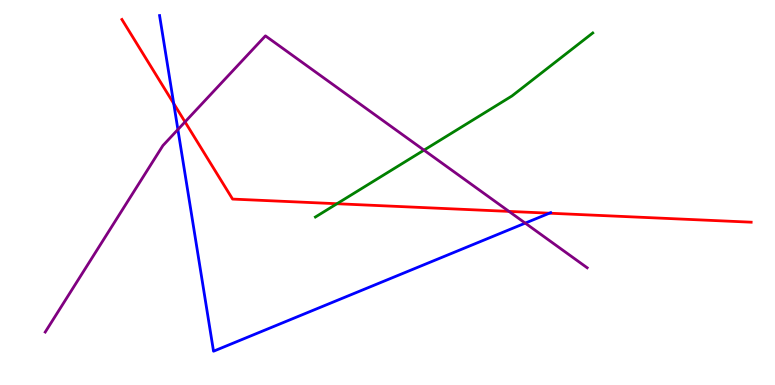[{'lines': ['blue', 'red'], 'intersections': [{'x': 2.24, 'y': 7.31}, {'x': 7.09, 'y': 4.46}]}, {'lines': ['green', 'red'], 'intersections': [{'x': 4.35, 'y': 4.71}]}, {'lines': ['purple', 'red'], 'intersections': [{'x': 2.39, 'y': 6.83}, {'x': 6.57, 'y': 4.51}]}, {'lines': ['blue', 'green'], 'intersections': []}, {'lines': ['blue', 'purple'], 'intersections': [{'x': 2.3, 'y': 6.64}, {'x': 6.78, 'y': 4.2}]}, {'lines': ['green', 'purple'], 'intersections': [{'x': 5.47, 'y': 6.1}]}]